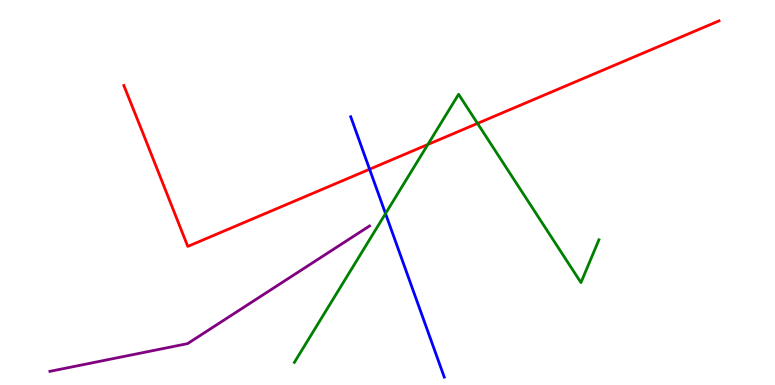[{'lines': ['blue', 'red'], 'intersections': [{'x': 4.77, 'y': 5.6}]}, {'lines': ['green', 'red'], 'intersections': [{'x': 5.52, 'y': 6.25}, {'x': 6.16, 'y': 6.79}]}, {'lines': ['purple', 'red'], 'intersections': []}, {'lines': ['blue', 'green'], 'intersections': [{'x': 4.97, 'y': 4.45}]}, {'lines': ['blue', 'purple'], 'intersections': []}, {'lines': ['green', 'purple'], 'intersections': []}]